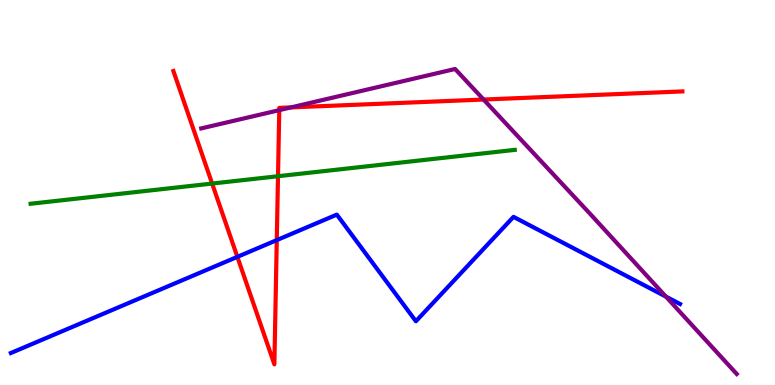[{'lines': ['blue', 'red'], 'intersections': [{'x': 3.06, 'y': 3.33}, {'x': 3.57, 'y': 3.76}]}, {'lines': ['green', 'red'], 'intersections': [{'x': 2.74, 'y': 5.23}, {'x': 3.59, 'y': 5.42}]}, {'lines': ['purple', 'red'], 'intersections': [{'x': 3.6, 'y': 7.14}, {'x': 3.75, 'y': 7.21}, {'x': 6.24, 'y': 7.41}]}, {'lines': ['blue', 'green'], 'intersections': []}, {'lines': ['blue', 'purple'], 'intersections': [{'x': 8.59, 'y': 2.3}]}, {'lines': ['green', 'purple'], 'intersections': []}]